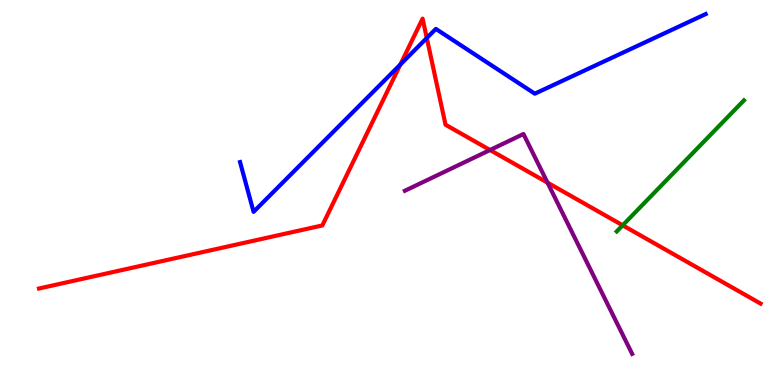[{'lines': ['blue', 'red'], 'intersections': [{'x': 5.17, 'y': 8.32}, {'x': 5.51, 'y': 9.01}]}, {'lines': ['green', 'red'], 'intersections': [{'x': 8.03, 'y': 4.15}]}, {'lines': ['purple', 'red'], 'intersections': [{'x': 6.32, 'y': 6.1}, {'x': 7.06, 'y': 5.26}]}, {'lines': ['blue', 'green'], 'intersections': []}, {'lines': ['blue', 'purple'], 'intersections': []}, {'lines': ['green', 'purple'], 'intersections': []}]